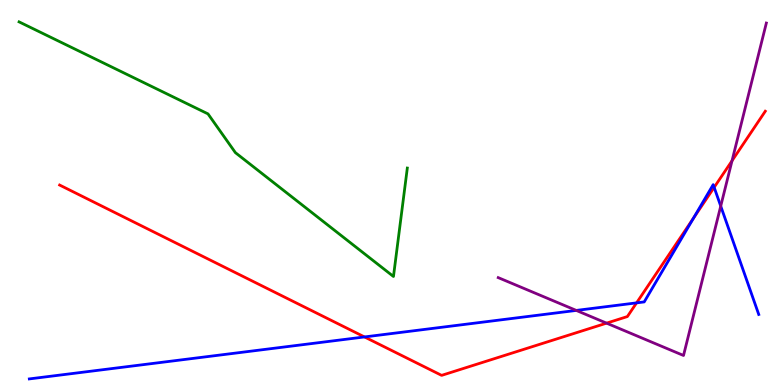[{'lines': ['blue', 'red'], 'intersections': [{'x': 4.7, 'y': 1.25}, {'x': 8.21, 'y': 2.13}, {'x': 8.95, 'y': 4.33}, {'x': 9.21, 'y': 5.13}]}, {'lines': ['green', 'red'], 'intersections': []}, {'lines': ['purple', 'red'], 'intersections': [{'x': 7.83, 'y': 1.61}, {'x': 9.45, 'y': 5.82}]}, {'lines': ['blue', 'green'], 'intersections': []}, {'lines': ['blue', 'purple'], 'intersections': [{'x': 7.44, 'y': 1.94}, {'x': 9.3, 'y': 4.65}]}, {'lines': ['green', 'purple'], 'intersections': []}]